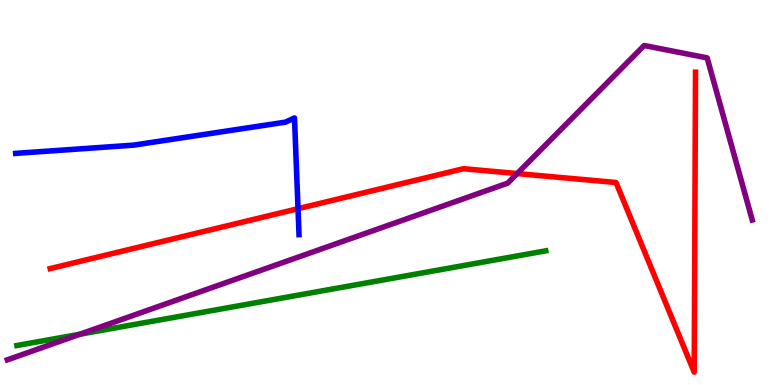[{'lines': ['blue', 'red'], 'intersections': [{'x': 3.85, 'y': 4.58}]}, {'lines': ['green', 'red'], 'intersections': []}, {'lines': ['purple', 'red'], 'intersections': [{'x': 6.67, 'y': 5.49}]}, {'lines': ['blue', 'green'], 'intersections': []}, {'lines': ['blue', 'purple'], 'intersections': []}, {'lines': ['green', 'purple'], 'intersections': [{'x': 1.03, 'y': 1.32}]}]